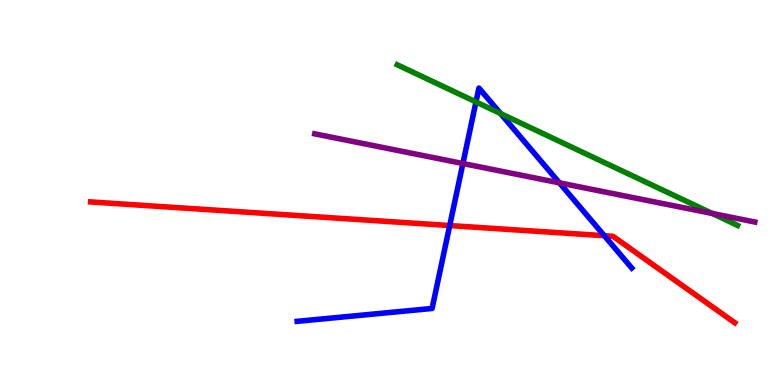[{'lines': ['blue', 'red'], 'intersections': [{'x': 5.8, 'y': 4.14}, {'x': 7.8, 'y': 3.88}]}, {'lines': ['green', 'red'], 'intersections': []}, {'lines': ['purple', 'red'], 'intersections': []}, {'lines': ['blue', 'green'], 'intersections': [{'x': 6.14, 'y': 7.35}, {'x': 6.46, 'y': 7.05}]}, {'lines': ['blue', 'purple'], 'intersections': [{'x': 5.97, 'y': 5.75}, {'x': 7.22, 'y': 5.25}]}, {'lines': ['green', 'purple'], 'intersections': [{'x': 9.19, 'y': 4.46}]}]